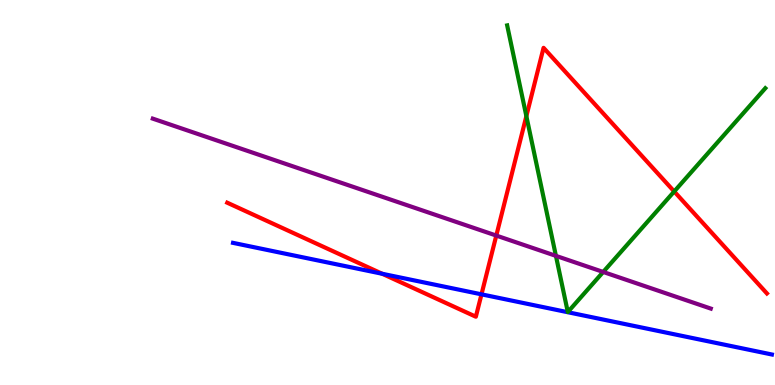[{'lines': ['blue', 'red'], 'intersections': [{'x': 4.93, 'y': 2.89}, {'x': 6.21, 'y': 2.35}]}, {'lines': ['green', 'red'], 'intersections': [{'x': 6.79, 'y': 6.98}, {'x': 8.7, 'y': 5.03}]}, {'lines': ['purple', 'red'], 'intersections': [{'x': 6.4, 'y': 3.88}]}, {'lines': ['blue', 'green'], 'intersections': []}, {'lines': ['blue', 'purple'], 'intersections': []}, {'lines': ['green', 'purple'], 'intersections': [{'x': 7.17, 'y': 3.35}, {'x': 7.78, 'y': 2.94}]}]